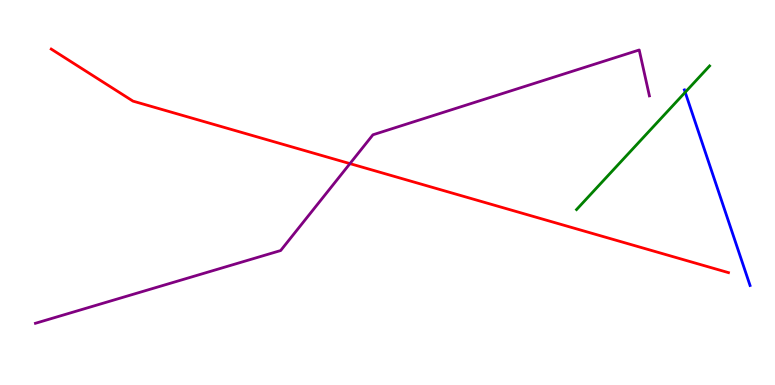[{'lines': ['blue', 'red'], 'intersections': []}, {'lines': ['green', 'red'], 'intersections': []}, {'lines': ['purple', 'red'], 'intersections': [{'x': 4.52, 'y': 5.75}]}, {'lines': ['blue', 'green'], 'intersections': [{'x': 8.84, 'y': 7.6}]}, {'lines': ['blue', 'purple'], 'intersections': []}, {'lines': ['green', 'purple'], 'intersections': []}]